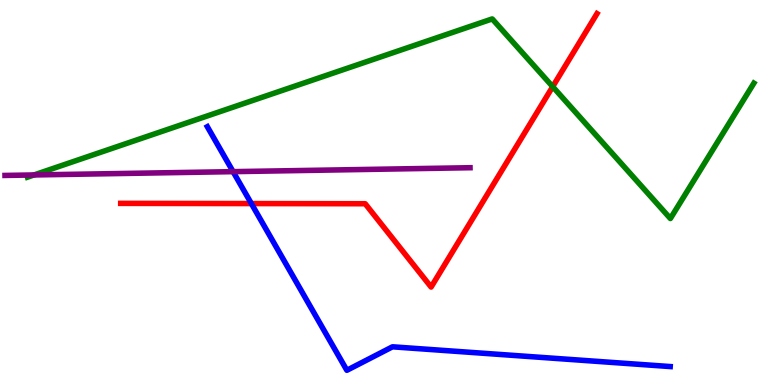[{'lines': ['blue', 'red'], 'intersections': [{'x': 3.24, 'y': 4.71}]}, {'lines': ['green', 'red'], 'intersections': [{'x': 7.13, 'y': 7.75}]}, {'lines': ['purple', 'red'], 'intersections': []}, {'lines': ['blue', 'green'], 'intersections': []}, {'lines': ['blue', 'purple'], 'intersections': [{'x': 3.01, 'y': 5.54}]}, {'lines': ['green', 'purple'], 'intersections': [{'x': 0.439, 'y': 5.46}]}]